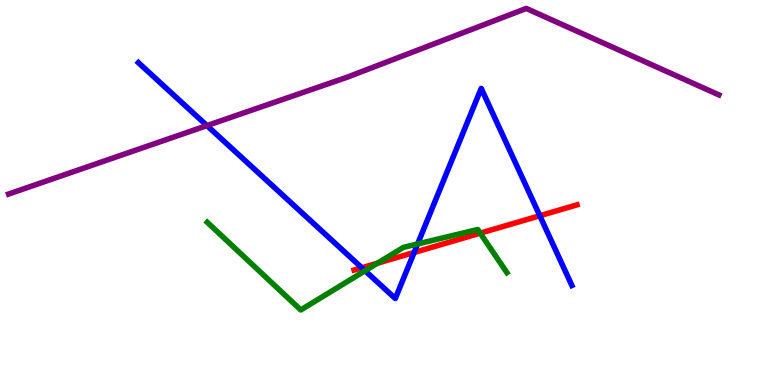[{'lines': ['blue', 'red'], 'intersections': [{'x': 4.67, 'y': 3.05}, {'x': 5.34, 'y': 3.44}, {'x': 6.97, 'y': 4.4}]}, {'lines': ['green', 'red'], 'intersections': [{'x': 4.87, 'y': 3.16}, {'x': 6.2, 'y': 3.94}]}, {'lines': ['purple', 'red'], 'intersections': []}, {'lines': ['blue', 'green'], 'intersections': [{'x': 4.71, 'y': 2.97}, {'x': 5.39, 'y': 3.66}]}, {'lines': ['blue', 'purple'], 'intersections': [{'x': 2.67, 'y': 6.74}]}, {'lines': ['green', 'purple'], 'intersections': []}]